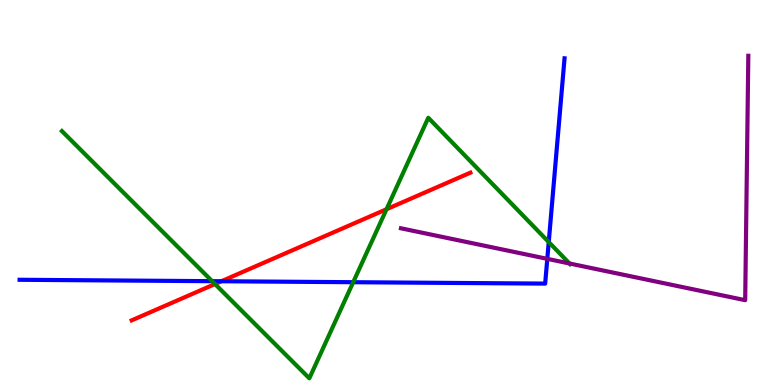[{'lines': ['blue', 'red'], 'intersections': [{'x': 2.86, 'y': 2.69}]}, {'lines': ['green', 'red'], 'intersections': [{'x': 2.77, 'y': 2.62}, {'x': 4.99, 'y': 4.57}]}, {'lines': ['purple', 'red'], 'intersections': []}, {'lines': ['blue', 'green'], 'intersections': [{'x': 2.74, 'y': 2.7}, {'x': 4.56, 'y': 2.67}, {'x': 7.08, 'y': 3.71}]}, {'lines': ['blue', 'purple'], 'intersections': [{'x': 7.06, 'y': 3.28}]}, {'lines': ['green', 'purple'], 'intersections': [{'x': 7.35, 'y': 3.16}]}]